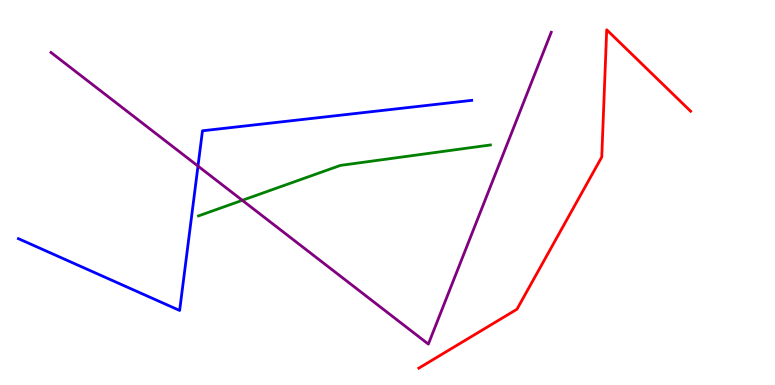[{'lines': ['blue', 'red'], 'intersections': []}, {'lines': ['green', 'red'], 'intersections': []}, {'lines': ['purple', 'red'], 'intersections': []}, {'lines': ['blue', 'green'], 'intersections': []}, {'lines': ['blue', 'purple'], 'intersections': [{'x': 2.55, 'y': 5.69}]}, {'lines': ['green', 'purple'], 'intersections': [{'x': 3.13, 'y': 4.8}]}]